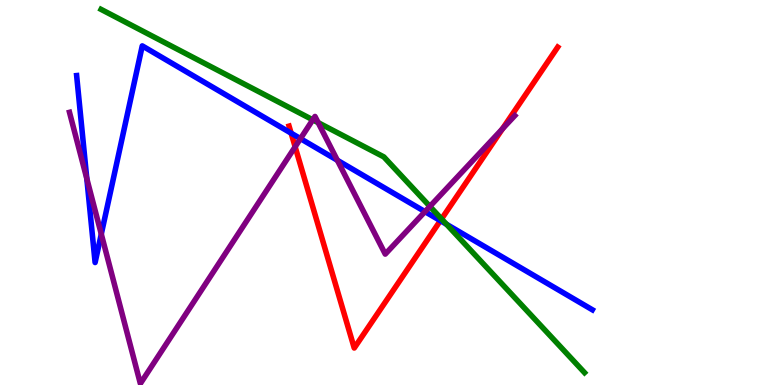[{'lines': ['blue', 'red'], 'intersections': [{'x': 3.76, 'y': 6.54}, {'x': 5.68, 'y': 4.27}]}, {'lines': ['green', 'red'], 'intersections': [{'x': 5.7, 'y': 4.31}]}, {'lines': ['purple', 'red'], 'intersections': [{'x': 3.81, 'y': 6.19}, {'x': 6.48, 'y': 6.66}]}, {'lines': ['blue', 'green'], 'intersections': [{'x': 5.76, 'y': 4.18}]}, {'lines': ['blue', 'purple'], 'intersections': [{'x': 1.12, 'y': 5.36}, {'x': 1.31, 'y': 3.92}, {'x': 3.88, 'y': 6.4}, {'x': 4.35, 'y': 5.84}, {'x': 5.48, 'y': 4.5}]}, {'lines': ['green', 'purple'], 'intersections': [{'x': 4.04, 'y': 6.89}, {'x': 4.11, 'y': 6.81}, {'x': 5.55, 'y': 4.64}]}]